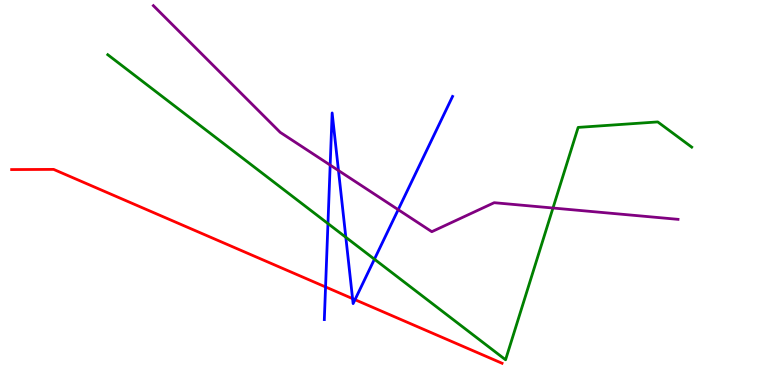[{'lines': ['blue', 'red'], 'intersections': [{'x': 4.2, 'y': 2.55}, {'x': 4.55, 'y': 2.24}, {'x': 4.58, 'y': 2.22}]}, {'lines': ['green', 'red'], 'intersections': []}, {'lines': ['purple', 'red'], 'intersections': []}, {'lines': ['blue', 'green'], 'intersections': [{'x': 4.23, 'y': 4.19}, {'x': 4.46, 'y': 3.84}, {'x': 4.83, 'y': 3.27}]}, {'lines': ['blue', 'purple'], 'intersections': [{'x': 4.26, 'y': 5.71}, {'x': 4.37, 'y': 5.57}, {'x': 5.14, 'y': 4.55}]}, {'lines': ['green', 'purple'], 'intersections': [{'x': 7.14, 'y': 4.6}]}]